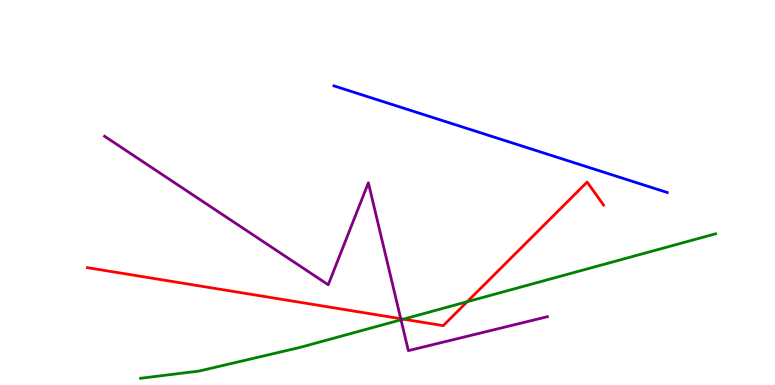[{'lines': ['blue', 'red'], 'intersections': []}, {'lines': ['green', 'red'], 'intersections': [{'x': 5.21, 'y': 1.71}, {'x': 6.03, 'y': 2.16}]}, {'lines': ['purple', 'red'], 'intersections': [{'x': 5.17, 'y': 1.72}]}, {'lines': ['blue', 'green'], 'intersections': []}, {'lines': ['blue', 'purple'], 'intersections': []}, {'lines': ['green', 'purple'], 'intersections': [{'x': 5.17, 'y': 1.69}]}]